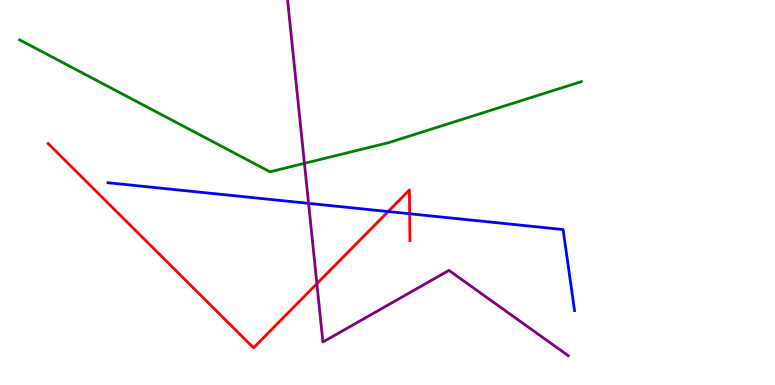[{'lines': ['blue', 'red'], 'intersections': [{'x': 5.01, 'y': 4.51}, {'x': 5.29, 'y': 4.45}]}, {'lines': ['green', 'red'], 'intersections': []}, {'lines': ['purple', 'red'], 'intersections': [{'x': 4.09, 'y': 2.63}]}, {'lines': ['blue', 'green'], 'intersections': []}, {'lines': ['blue', 'purple'], 'intersections': [{'x': 3.98, 'y': 4.72}]}, {'lines': ['green', 'purple'], 'intersections': [{'x': 3.93, 'y': 5.76}]}]